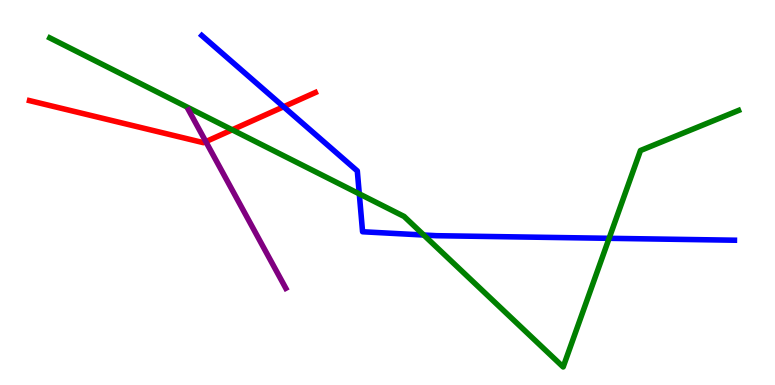[{'lines': ['blue', 'red'], 'intersections': [{'x': 3.66, 'y': 7.23}]}, {'lines': ['green', 'red'], 'intersections': [{'x': 3.0, 'y': 6.63}]}, {'lines': ['purple', 'red'], 'intersections': [{'x': 2.66, 'y': 6.32}]}, {'lines': ['blue', 'green'], 'intersections': [{'x': 4.64, 'y': 4.96}, {'x': 5.47, 'y': 3.9}, {'x': 7.86, 'y': 3.81}]}, {'lines': ['blue', 'purple'], 'intersections': []}, {'lines': ['green', 'purple'], 'intersections': []}]